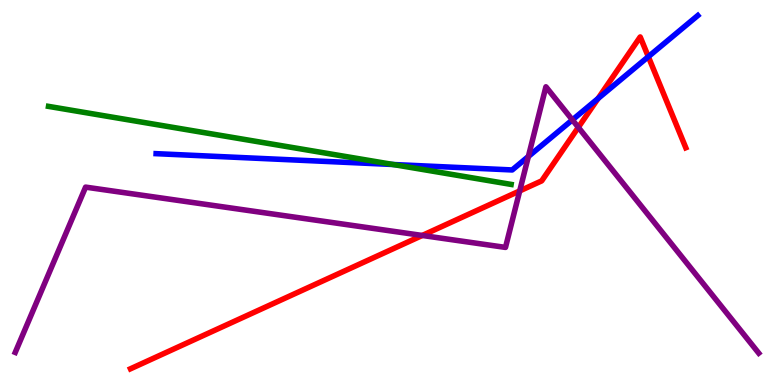[{'lines': ['blue', 'red'], 'intersections': [{'x': 7.72, 'y': 7.44}, {'x': 8.37, 'y': 8.53}]}, {'lines': ['green', 'red'], 'intersections': []}, {'lines': ['purple', 'red'], 'intersections': [{'x': 5.45, 'y': 3.88}, {'x': 6.71, 'y': 5.04}, {'x': 7.46, 'y': 6.69}]}, {'lines': ['blue', 'green'], 'intersections': [{'x': 5.07, 'y': 5.73}]}, {'lines': ['blue', 'purple'], 'intersections': [{'x': 6.82, 'y': 5.94}, {'x': 7.39, 'y': 6.89}]}, {'lines': ['green', 'purple'], 'intersections': []}]